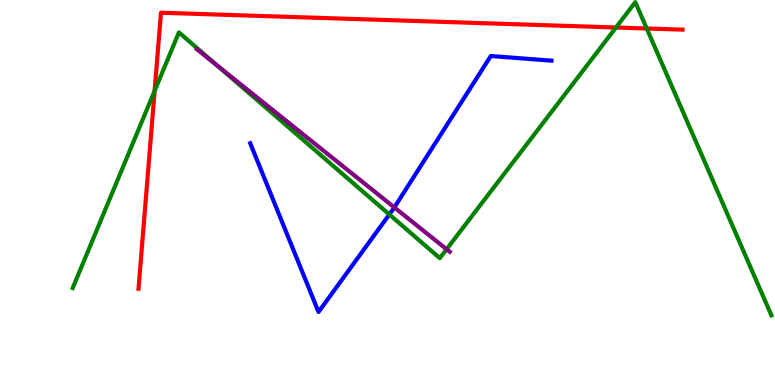[{'lines': ['blue', 'red'], 'intersections': []}, {'lines': ['green', 'red'], 'intersections': [{'x': 2.0, 'y': 7.64}, {'x': 7.95, 'y': 9.29}, {'x': 8.34, 'y': 9.26}]}, {'lines': ['purple', 'red'], 'intersections': []}, {'lines': ['blue', 'green'], 'intersections': [{'x': 5.02, 'y': 4.43}]}, {'lines': ['blue', 'purple'], 'intersections': [{'x': 5.09, 'y': 4.61}]}, {'lines': ['green', 'purple'], 'intersections': [{'x': 2.8, 'y': 8.3}, {'x': 5.76, 'y': 3.53}]}]